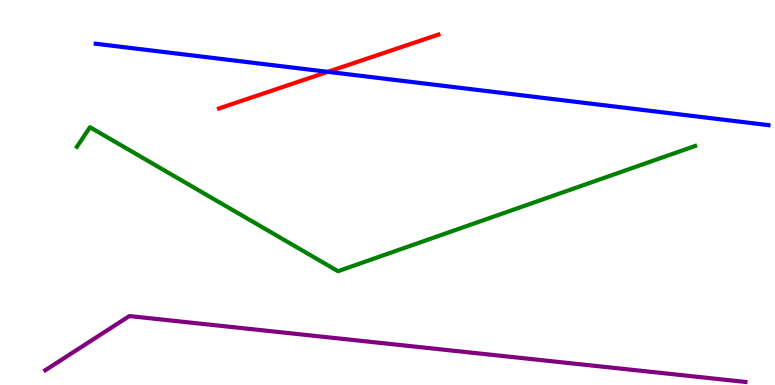[{'lines': ['blue', 'red'], 'intersections': [{'x': 4.23, 'y': 8.13}]}, {'lines': ['green', 'red'], 'intersections': []}, {'lines': ['purple', 'red'], 'intersections': []}, {'lines': ['blue', 'green'], 'intersections': []}, {'lines': ['blue', 'purple'], 'intersections': []}, {'lines': ['green', 'purple'], 'intersections': []}]